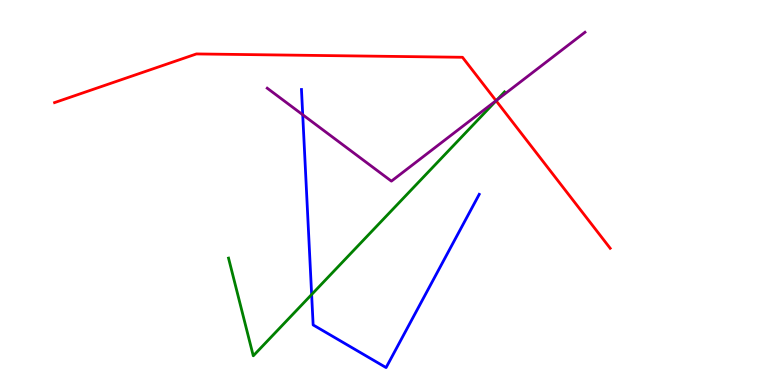[{'lines': ['blue', 'red'], 'intersections': []}, {'lines': ['green', 'red'], 'intersections': [{'x': 6.4, 'y': 7.38}]}, {'lines': ['purple', 'red'], 'intersections': [{'x': 6.4, 'y': 7.39}]}, {'lines': ['blue', 'green'], 'intersections': [{'x': 4.02, 'y': 2.35}]}, {'lines': ['blue', 'purple'], 'intersections': [{'x': 3.91, 'y': 7.02}]}, {'lines': ['green', 'purple'], 'intersections': [{'x': 6.41, 'y': 7.4}]}]